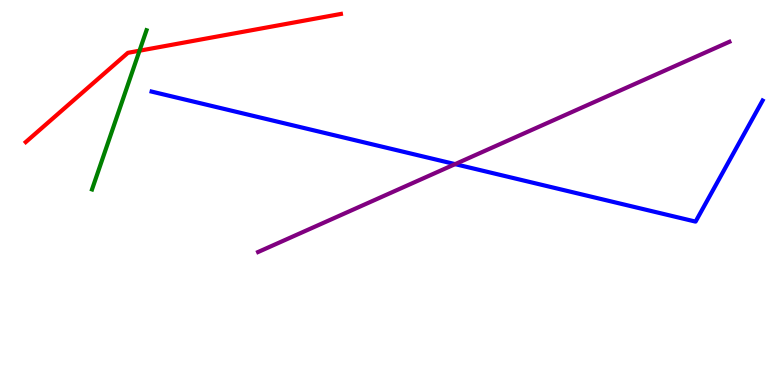[{'lines': ['blue', 'red'], 'intersections': []}, {'lines': ['green', 'red'], 'intersections': [{'x': 1.8, 'y': 8.68}]}, {'lines': ['purple', 'red'], 'intersections': []}, {'lines': ['blue', 'green'], 'intersections': []}, {'lines': ['blue', 'purple'], 'intersections': [{'x': 5.87, 'y': 5.74}]}, {'lines': ['green', 'purple'], 'intersections': []}]